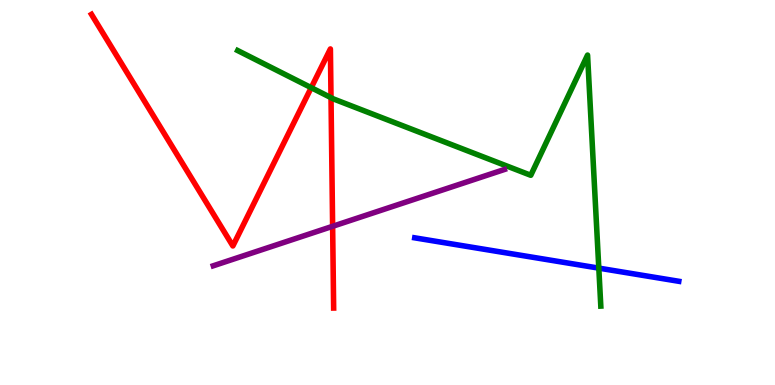[{'lines': ['blue', 'red'], 'intersections': []}, {'lines': ['green', 'red'], 'intersections': [{'x': 4.02, 'y': 7.72}, {'x': 4.27, 'y': 7.46}]}, {'lines': ['purple', 'red'], 'intersections': [{'x': 4.29, 'y': 4.12}]}, {'lines': ['blue', 'green'], 'intersections': [{'x': 7.73, 'y': 3.04}]}, {'lines': ['blue', 'purple'], 'intersections': []}, {'lines': ['green', 'purple'], 'intersections': []}]